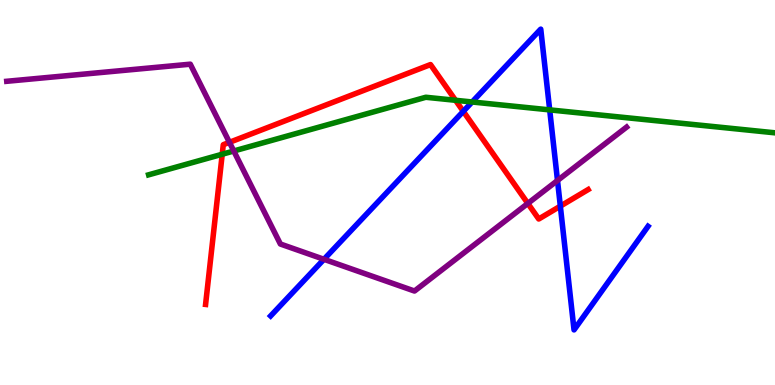[{'lines': ['blue', 'red'], 'intersections': [{'x': 5.98, 'y': 7.11}, {'x': 7.23, 'y': 4.65}]}, {'lines': ['green', 'red'], 'intersections': [{'x': 2.87, 'y': 5.99}, {'x': 5.88, 'y': 7.39}]}, {'lines': ['purple', 'red'], 'intersections': [{'x': 2.96, 'y': 6.3}, {'x': 6.81, 'y': 4.72}]}, {'lines': ['blue', 'green'], 'intersections': [{'x': 6.09, 'y': 7.35}, {'x': 7.09, 'y': 7.15}]}, {'lines': ['blue', 'purple'], 'intersections': [{'x': 4.18, 'y': 3.27}, {'x': 7.19, 'y': 5.31}]}, {'lines': ['green', 'purple'], 'intersections': [{'x': 3.02, 'y': 6.08}]}]